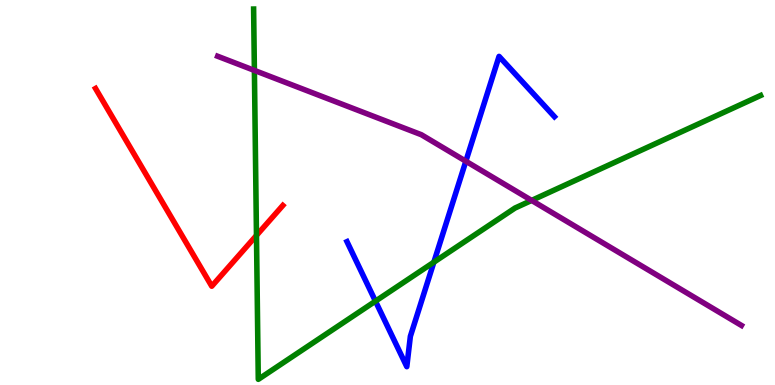[{'lines': ['blue', 'red'], 'intersections': []}, {'lines': ['green', 'red'], 'intersections': [{'x': 3.31, 'y': 3.89}]}, {'lines': ['purple', 'red'], 'intersections': []}, {'lines': ['blue', 'green'], 'intersections': [{'x': 4.84, 'y': 2.18}, {'x': 5.6, 'y': 3.19}]}, {'lines': ['blue', 'purple'], 'intersections': [{'x': 6.01, 'y': 5.81}]}, {'lines': ['green', 'purple'], 'intersections': [{'x': 3.28, 'y': 8.17}, {'x': 6.86, 'y': 4.79}]}]